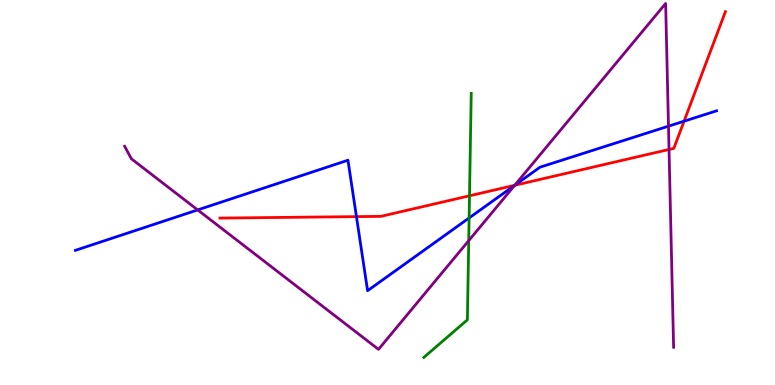[{'lines': ['blue', 'red'], 'intersections': [{'x': 4.6, 'y': 4.37}, {'x': 6.64, 'y': 5.19}, {'x': 8.83, 'y': 6.85}]}, {'lines': ['green', 'red'], 'intersections': [{'x': 6.06, 'y': 4.91}]}, {'lines': ['purple', 'red'], 'intersections': [{'x': 6.64, 'y': 5.19}, {'x': 8.63, 'y': 6.12}]}, {'lines': ['blue', 'green'], 'intersections': [{'x': 6.05, 'y': 4.34}]}, {'lines': ['blue', 'purple'], 'intersections': [{'x': 2.55, 'y': 4.55}, {'x': 6.64, 'y': 5.19}, {'x': 8.63, 'y': 6.72}]}, {'lines': ['green', 'purple'], 'intersections': [{'x': 6.05, 'y': 3.75}]}]